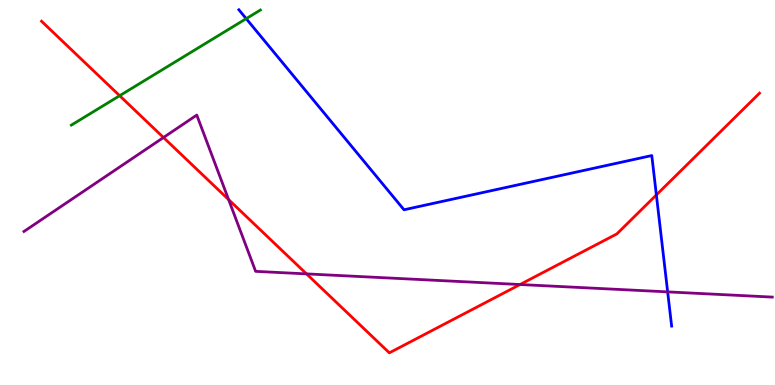[{'lines': ['blue', 'red'], 'intersections': [{'x': 8.47, 'y': 4.94}]}, {'lines': ['green', 'red'], 'intersections': [{'x': 1.54, 'y': 7.51}]}, {'lines': ['purple', 'red'], 'intersections': [{'x': 2.11, 'y': 6.43}, {'x': 2.95, 'y': 4.82}, {'x': 3.96, 'y': 2.89}, {'x': 6.71, 'y': 2.61}]}, {'lines': ['blue', 'green'], 'intersections': [{'x': 3.18, 'y': 9.52}]}, {'lines': ['blue', 'purple'], 'intersections': [{'x': 8.61, 'y': 2.42}]}, {'lines': ['green', 'purple'], 'intersections': []}]